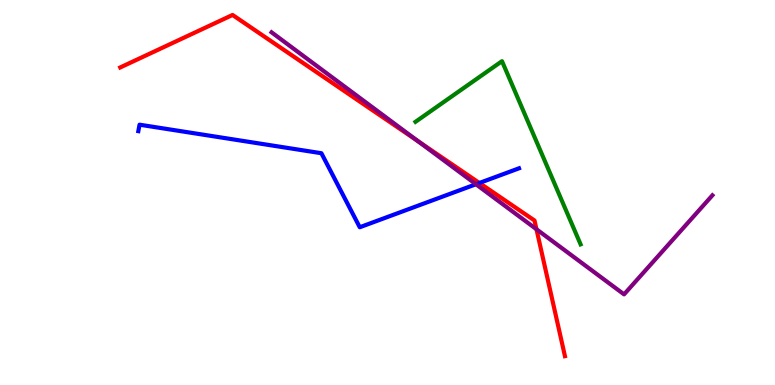[{'lines': ['blue', 'red'], 'intersections': [{'x': 6.19, 'y': 5.25}]}, {'lines': ['green', 'red'], 'intersections': []}, {'lines': ['purple', 'red'], 'intersections': [{'x': 5.4, 'y': 6.33}, {'x': 6.92, 'y': 4.05}]}, {'lines': ['blue', 'green'], 'intersections': []}, {'lines': ['blue', 'purple'], 'intersections': [{'x': 6.14, 'y': 5.21}]}, {'lines': ['green', 'purple'], 'intersections': []}]